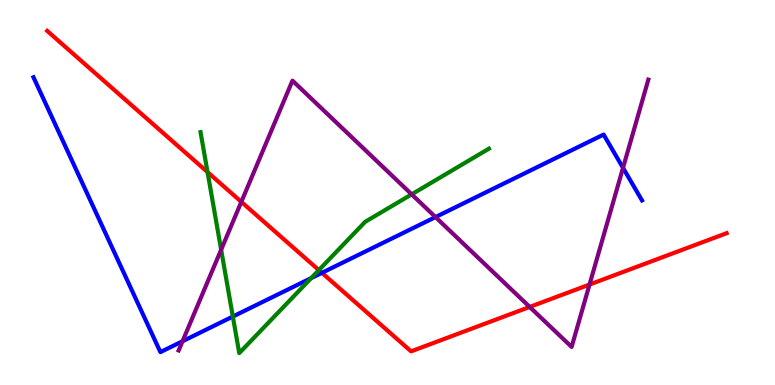[{'lines': ['blue', 'red'], 'intersections': [{'x': 4.15, 'y': 2.91}]}, {'lines': ['green', 'red'], 'intersections': [{'x': 2.68, 'y': 5.53}, {'x': 4.11, 'y': 2.98}]}, {'lines': ['purple', 'red'], 'intersections': [{'x': 3.11, 'y': 4.76}, {'x': 6.83, 'y': 2.03}, {'x': 7.61, 'y': 2.61}]}, {'lines': ['blue', 'green'], 'intersections': [{'x': 3.0, 'y': 1.78}, {'x': 4.02, 'y': 2.78}]}, {'lines': ['blue', 'purple'], 'intersections': [{'x': 2.36, 'y': 1.14}, {'x': 5.62, 'y': 4.36}, {'x': 8.04, 'y': 5.64}]}, {'lines': ['green', 'purple'], 'intersections': [{'x': 2.85, 'y': 3.51}, {'x': 5.31, 'y': 4.95}]}]